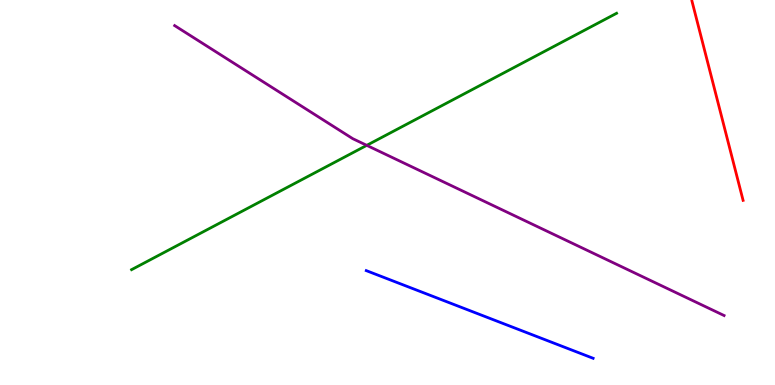[{'lines': ['blue', 'red'], 'intersections': []}, {'lines': ['green', 'red'], 'intersections': []}, {'lines': ['purple', 'red'], 'intersections': []}, {'lines': ['blue', 'green'], 'intersections': []}, {'lines': ['blue', 'purple'], 'intersections': []}, {'lines': ['green', 'purple'], 'intersections': [{'x': 4.73, 'y': 6.22}]}]